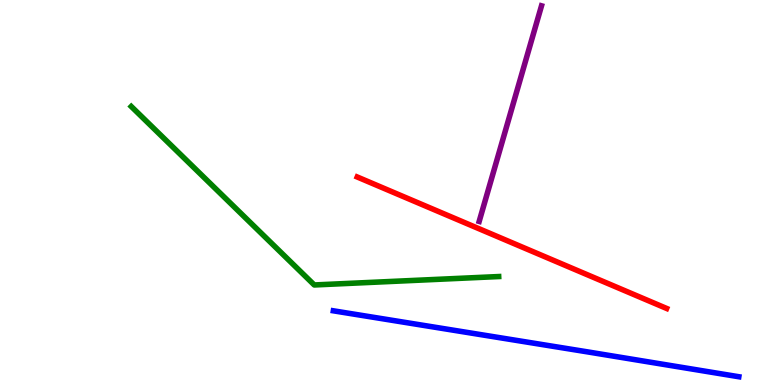[{'lines': ['blue', 'red'], 'intersections': []}, {'lines': ['green', 'red'], 'intersections': []}, {'lines': ['purple', 'red'], 'intersections': []}, {'lines': ['blue', 'green'], 'intersections': []}, {'lines': ['blue', 'purple'], 'intersections': []}, {'lines': ['green', 'purple'], 'intersections': []}]